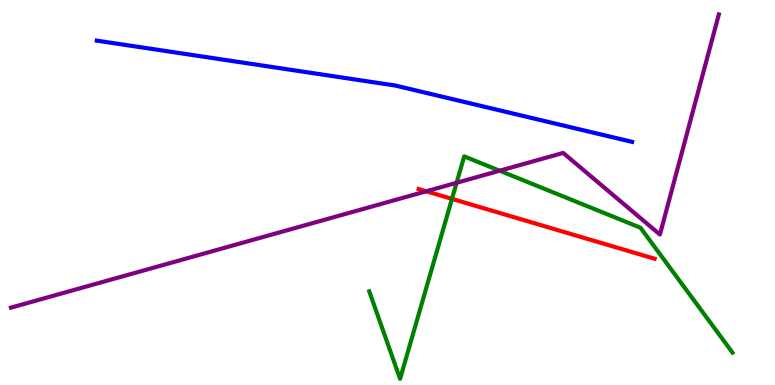[{'lines': ['blue', 'red'], 'intersections': []}, {'lines': ['green', 'red'], 'intersections': [{'x': 5.83, 'y': 4.83}]}, {'lines': ['purple', 'red'], 'intersections': [{'x': 5.5, 'y': 5.03}]}, {'lines': ['blue', 'green'], 'intersections': []}, {'lines': ['blue', 'purple'], 'intersections': []}, {'lines': ['green', 'purple'], 'intersections': [{'x': 5.89, 'y': 5.25}, {'x': 6.45, 'y': 5.57}]}]